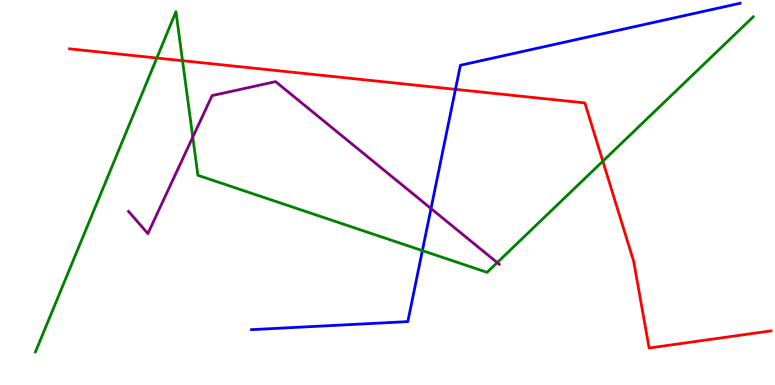[{'lines': ['blue', 'red'], 'intersections': [{'x': 5.88, 'y': 7.68}]}, {'lines': ['green', 'red'], 'intersections': [{'x': 2.02, 'y': 8.49}, {'x': 2.36, 'y': 8.42}, {'x': 7.78, 'y': 5.81}]}, {'lines': ['purple', 'red'], 'intersections': []}, {'lines': ['blue', 'green'], 'intersections': [{'x': 5.45, 'y': 3.49}]}, {'lines': ['blue', 'purple'], 'intersections': [{'x': 5.56, 'y': 4.58}]}, {'lines': ['green', 'purple'], 'intersections': [{'x': 2.49, 'y': 6.44}, {'x': 6.42, 'y': 3.18}]}]